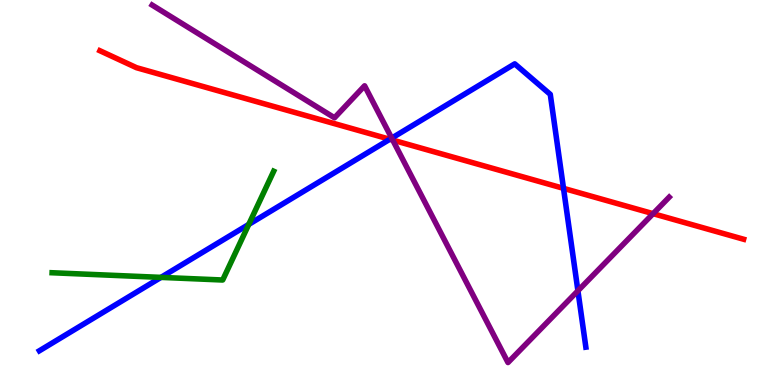[{'lines': ['blue', 'red'], 'intersections': [{'x': 5.03, 'y': 6.38}, {'x': 7.27, 'y': 5.11}]}, {'lines': ['green', 'red'], 'intersections': []}, {'lines': ['purple', 'red'], 'intersections': [{'x': 5.07, 'y': 6.36}, {'x': 8.43, 'y': 4.45}]}, {'lines': ['blue', 'green'], 'intersections': [{'x': 2.08, 'y': 2.8}, {'x': 3.21, 'y': 4.17}]}, {'lines': ['blue', 'purple'], 'intersections': [{'x': 5.05, 'y': 6.41}, {'x': 7.46, 'y': 2.45}]}, {'lines': ['green', 'purple'], 'intersections': []}]